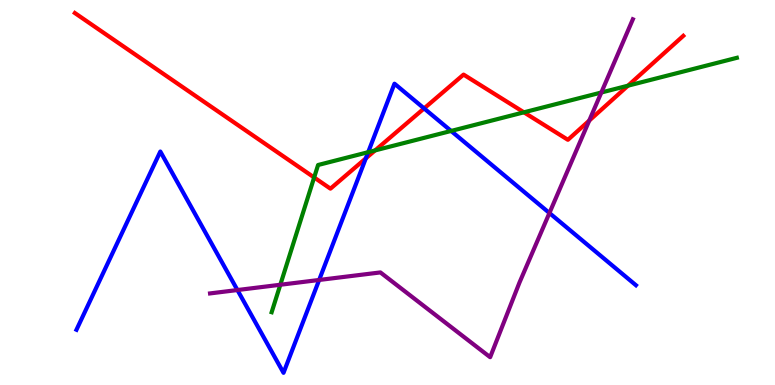[{'lines': ['blue', 'red'], 'intersections': [{'x': 4.72, 'y': 5.89}, {'x': 5.47, 'y': 7.18}]}, {'lines': ['green', 'red'], 'intersections': [{'x': 4.05, 'y': 5.39}, {'x': 4.84, 'y': 6.09}, {'x': 6.76, 'y': 7.08}, {'x': 8.1, 'y': 7.77}]}, {'lines': ['purple', 'red'], 'intersections': [{'x': 7.6, 'y': 6.87}]}, {'lines': ['blue', 'green'], 'intersections': [{'x': 4.75, 'y': 6.05}, {'x': 5.82, 'y': 6.6}]}, {'lines': ['blue', 'purple'], 'intersections': [{'x': 3.06, 'y': 2.47}, {'x': 4.12, 'y': 2.73}, {'x': 7.09, 'y': 4.47}]}, {'lines': ['green', 'purple'], 'intersections': [{'x': 3.62, 'y': 2.6}, {'x': 7.76, 'y': 7.6}]}]